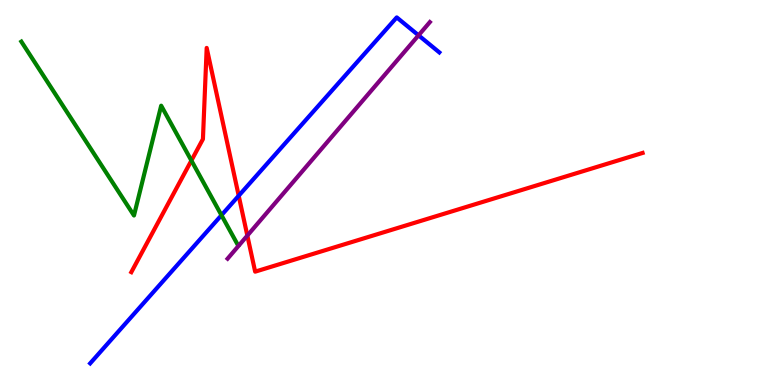[{'lines': ['blue', 'red'], 'intersections': [{'x': 3.08, 'y': 4.92}]}, {'lines': ['green', 'red'], 'intersections': [{'x': 2.47, 'y': 5.83}]}, {'lines': ['purple', 'red'], 'intersections': [{'x': 3.19, 'y': 3.88}]}, {'lines': ['blue', 'green'], 'intersections': [{'x': 2.86, 'y': 4.41}]}, {'lines': ['blue', 'purple'], 'intersections': [{'x': 5.4, 'y': 9.08}]}, {'lines': ['green', 'purple'], 'intersections': []}]